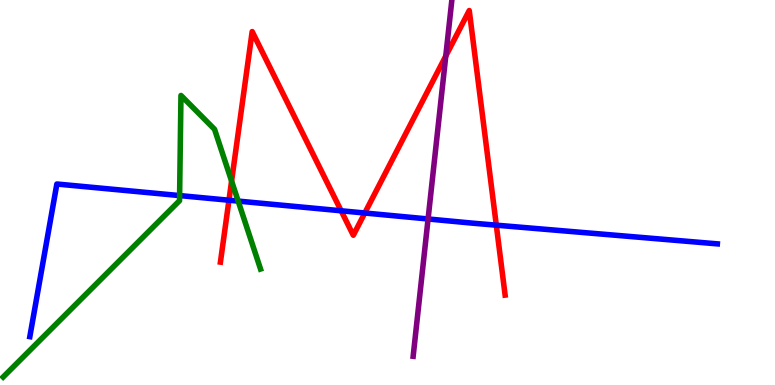[{'lines': ['blue', 'red'], 'intersections': [{'x': 2.95, 'y': 4.8}, {'x': 4.4, 'y': 4.52}, {'x': 4.71, 'y': 4.47}, {'x': 6.4, 'y': 4.15}]}, {'lines': ['green', 'red'], 'intersections': [{'x': 2.99, 'y': 5.3}]}, {'lines': ['purple', 'red'], 'intersections': [{'x': 5.75, 'y': 8.54}]}, {'lines': ['blue', 'green'], 'intersections': [{'x': 2.32, 'y': 4.92}, {'x': 3.07, 'y': 4.78}]}, {'lines': ['blue', 'purple'], 'intersections': [{'x': 5.52, 'y': 4.31}]}, {'lines': ['green', 'purple'], 'intersections': []}]